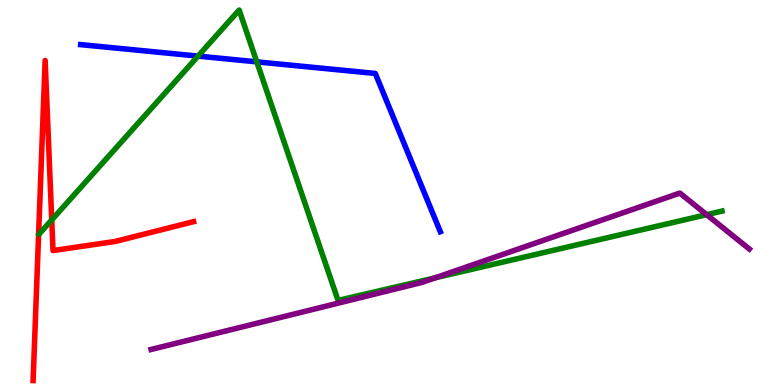[{'lines': ['blue', 'red'], 'intersections': []}, {'lines': ['green', 'red'], 'intersections': [{'x': 0.668, 'y': 4.29}]}, {'lines': ['purple', 'red'], 'intersections': []}, {'lines': ['blue', 'green'], 'intersections': [{'x': 2.56, 'y': 8.54}, {'x': 3.31, 'y': 8.39}]}, {'lines': ['blue', 'purple'], 'intersections': []}, {'lines': ['green', 'purple'], 'intersections': [{'x': 5.62, 'y': 2.79}, {'x': 9.12, 'y': 4.42}]}]